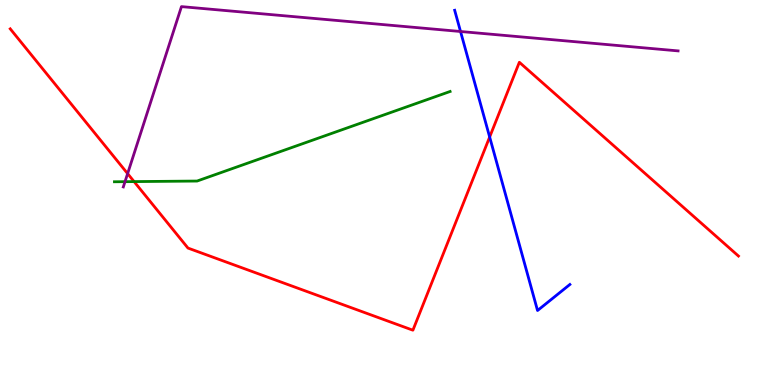[{'lines': ['blue', 'red'], 'intersections': [{'x': 6.32, 'y': 6.44}]}, {'lines': ['green', 'red'], 'intersections': [{'x': 1.73, 'y': 5.28}]}, {'lines': ['purple', 'red'], 'intersections': [{'x': 1.65, 'y': 5.49}]}, {'lines': ['blue', 'green'], 'intersections': []}, {'lines': ['blue', 'purple'], 'intersections': [{'x': 5.94, 'y': 9.18}]}, {'lines': ['green', 'purple'], 'intersections': [{'x': 1.61, 'y': 5.28}]}]